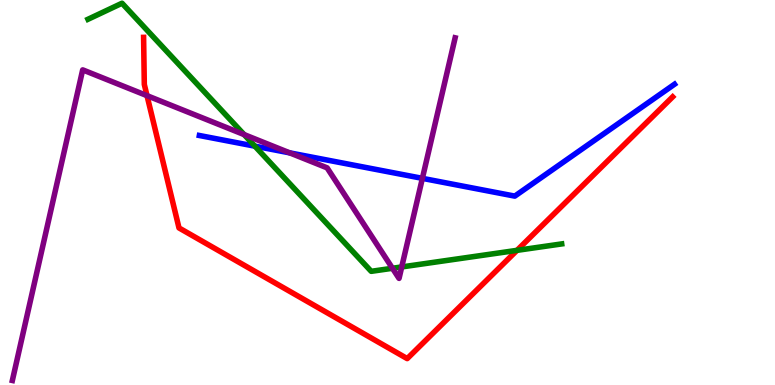[{'lines': ['blue', 'red'], 'intersections': []}, {'lines': ['green', 'red'], 'intersections': [{'x': 6.67, 'y': 3.5}]}, {'lines': ['purple', 'red'], 'intersections': [{'x': 1.9, 'y': 7.52}]}, {'lines': ['blue', 'green'], 'intersections': [{'x': 3.29, 'y': 6.2}]}, {'lines': ['blue', 'purple'], 'intersections': [{'x': 3.74, 'y': 6.03}, {'x': 5.45, 'y': 5.37}]}, {'lines': ['green', 'purple'], 'intersections': [{'x': 3.15, 'y': 6.5}, {'x': 5.06, 'y': 3.03}, {'x': 5.18, 'y': 3.07}]}]